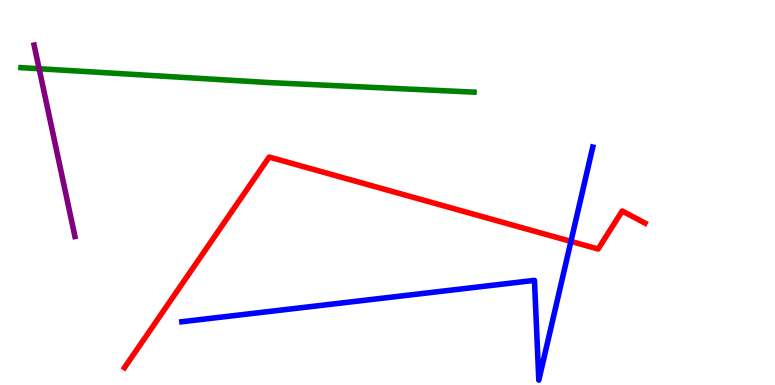[{'lines': ['blue', 'red'], 'intersections': [{'x': 7.37, 'y': 3.73}]}, {'lines': ['green', 'red'], 'intersections': []}, {'lines': ['purple', 'red'], 'intersections': []}, {'lines': ['blue', 'green'], 'intersections': []}, {'lines': ['blue', 'purple'], 'intersections': []}, {'lines': ['green', 'purple'], 'intersections': [{'x': 0.505, 'y': 8.21}]}]